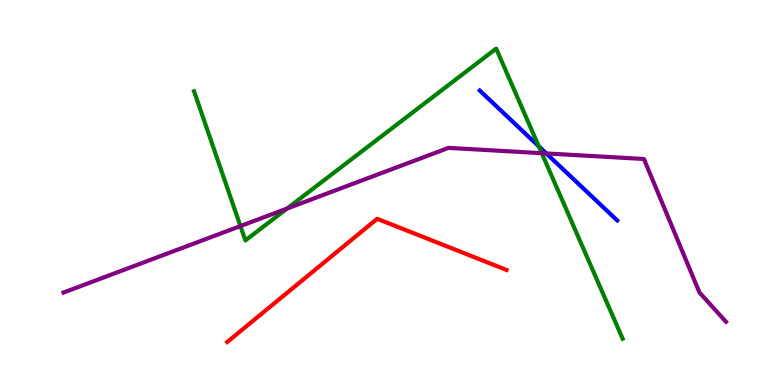[{'lines': ['blue', 'red'], 'intersections': []}, {'lines': ['green', 'red'], 'intersections': []}, {'lines': ['purple', 'red'], 'intersections': []}, {'lines': ['blue', 'green'], 'intersections': [{'x': 6.95, 'y': 6.2}]}, {'lines': ['blue', 'purple'], 'intersections': [{'x': 7.05, 'y': 6.01}]}, {'lines': ['green', 'purple'], 'intersections': [{'x': 3.1, 'y': 4.13}, {'x': 3.7, 'y': 4.58}, {'x': 6.99, 'y': 6.02}]}]